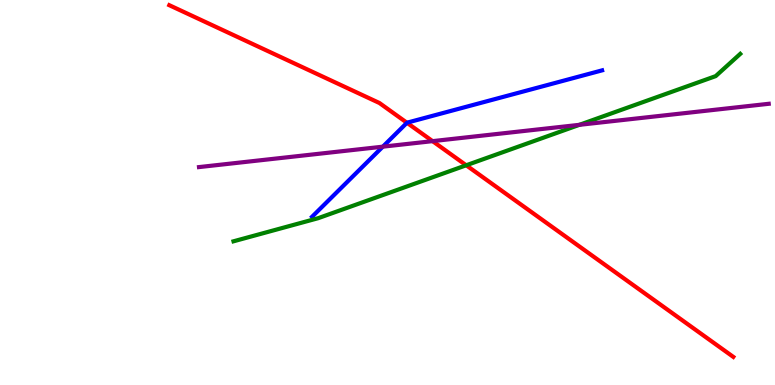[{'lines': ['blue', 'red'], 'intersections': [{'x': 5.25, 'y': 6.81}]}, {'lines': ['green', 'red'], 'intersections': [{'x': 6.02, 'y': 5.71}]}, {'lines': ['purple', 'red'], 'intersections': [{'x': 5.58, 'y': 6.33}]}, {'lines': ['blue', 'green'], 'intersections': []}, {'lines': ['blue', 'purple'], 'intersections': [{'x': 4.94, 'y': 6.19}]}, {'lines': ['green', 'purple'], 'intersections': [{'x': 7.48, 'y': 6.76}]}]